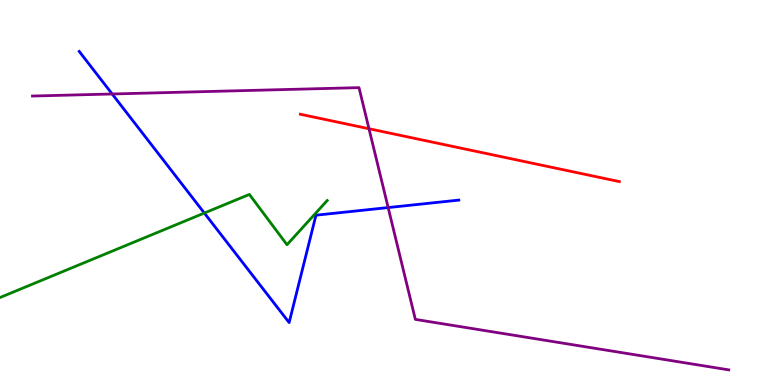[{'lines': ['blue', 'red'], 'intersections': []}, {'lines': ['green', 'red'], 'intersections': []}, {'lines': ['purple', 'red'], 'intersections': [{'x': 4.76, 'y': 6.66}]}, {'lines': ['blue', 'green'], 'intersections': [{'x': 2.64, 'y': 4.47}]}, {'lines': ['blue', 'purple'], 'intersections': [{'x': 1.45, 'y': 7.56}, {'x': 5.01, 'y': 4.61}]}, {'lines': ['green', 'purple'], 'intersections': []}]